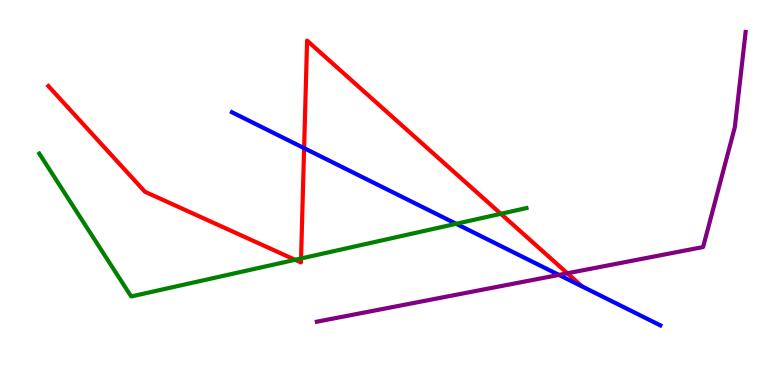[{'lines': ['blue', 'red'], 'intersections': [{'x': 3.92, 'y': 6.15}]}, {'lines': ['green', 'red'], 'intersections': [{'x': 3.81, 'y': 3.25}, {'x': 3.88, 'y': 3.29}, {'x': 6.46, 'y': 4.45}]}, {'lines': ['purple', 'red'], 'intersections': [{'x': 7.32, 'y': 2.9}]}, {'lines': ['blue', 'green'], 'intersections': [{'x': 5.89, 'y': 4.19}]}, {'lines': ['blue', 'purple'], 'intersections': [{'x': 7.21, 'y': 2.86}]}, {'lines': ['green', 'purple'], 'intersections': []}]